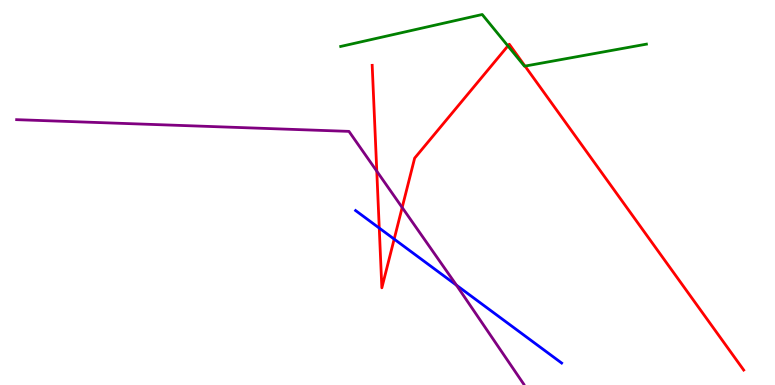[{'lines': ['blue', 'red'], 'intersections': [{'x': 4.89, 'y': 4.08}, {'x': 5.09, 'y': 3.79}]}, {'lines': ['green', 'red'], 'intersections': [{'x': 6.55, 'y': 8.81}, {'x': 6.77, 'y': 8.28}]}, {'lines': ['purple', 'red'], 'intersections': [{'x': 4.86, 'y': 5.55}, {'x': 5.19, 'y': 4.61}]}, {'lines': ['blue', 'green'], 'intersections': []}, {'lines': ['blue', 'purple'], 'intersections': [{'x': 5.89, 'y': 2.59}]}, {'lines': ['green', 'purple'], 'intersections': []}]